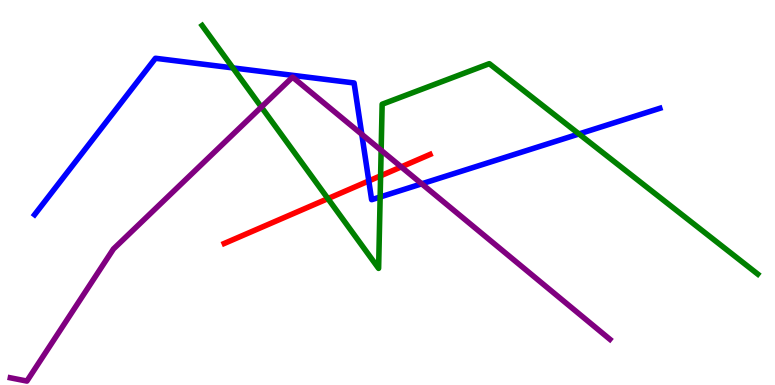[{'lines': ['blue', 'red'], 'intersections': [{'x': 4.76, 'y': 5.3}]}, {'lines': ['green', 'red'], 'intersections': [{'x': 4.23, 'y': 4.84}, {'x': 4.91, 'y': 5.43}]}, {'lines': ['purple', 'red'], 'intersections': [{'x': 5.18, 'y': 5.66}]}, {'lines': ['blue', 'green'], 'intersections': [{'x': 3.01, 'y': 8.24}, {'x': 4.91, 'y': 4.88}, {'x': 7.47, 'y': 6.52}]}, {'lines': ['blue', 'purple'], 'intersections': [{'x': 4.67, 'y': 6.51}, {'x': 5.44, 'y': 5.23}]}, {'lines': ['green', 'purple'], 'intersections': [{'x': 3.37, 'y': 7.22}, {'x': 4.92, 'y': 6.1}]}]